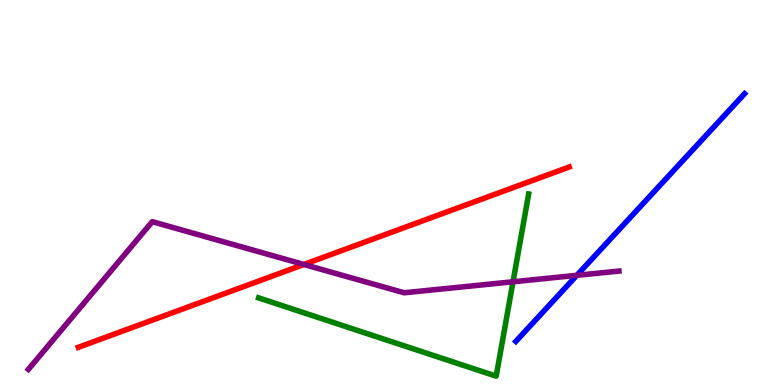[{'lines': ['blue', 'red'], 'intersections': []}, {'lines': ['green', 'red'], 'intersections': []}, {'lines': ['purple', 'red'], 'intersections': [{'x': 3.92, 'y': 3.13}]}, {'lines': ['blue', 'green'], 'intersections': []}, {'lines': ['blue', 'purple'], 'intersections': [{'x': 7.44, 'y': 2.85}]}, {'lines': ['green', 'purple'], 'intersections': [{'x': 6.62, 'y': 2.68}]}]